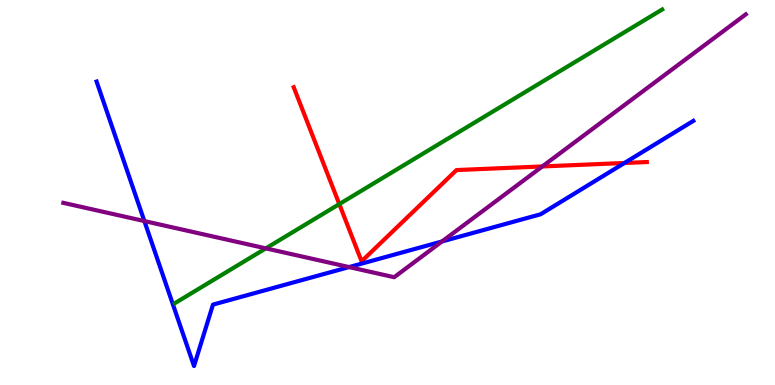[{'lines': ['blue', 'red'], 'intersections': [{'x': 8.06, 'y': 5.77}]}, {'lines': ['green', 'red'], 'intersections': [{'x': 4.38, 'y': 4.7}]}, {'lines': ['purple', 'red'], 'intersections': [{'x': 7.0, 'y': 5.68}]}, {'lines': ['blue', 'green'], 'intersections': []}, {'lines': ['blue', 'purple'], 'intersections': [{'x': 1.86, 'y': 4.26}, {'x': 4.5, 'y': 3.06}, {'x': 5.7, 'y': 3.73}]}, {'lines': ['green', 'purple'], 'intersections': [{'x': 3.43, 'y': 3.55}]}]